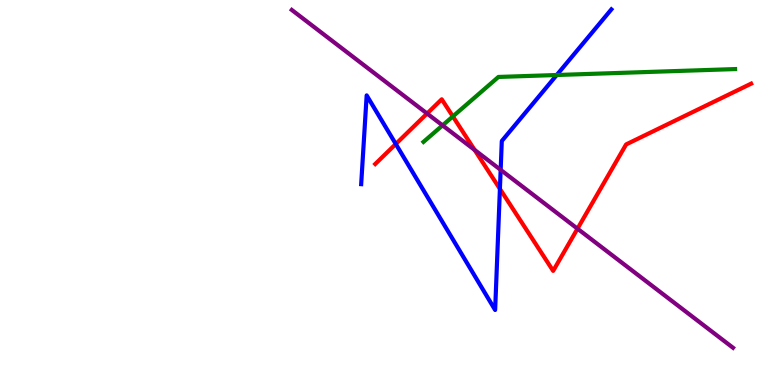[{'lines': ['blue', 'red'], 'intersections': [{'x': 5.11, 'y': 6.26}, {'x': 6.45, 'y': 5.09}]}, {'lines': ['green', 'red'], 'intersections': [{'x': 5.84, 'y': 6.98}]}, {'lines': ['purple', 'red'], 'intersections': [{'x': 5.51, 'y': 7.05}, {'x': 6.12, 'y': 6.11}, {'x': 7.45, 'y': 4.06}]}, {'lines': ['blue', 'green'], 'intersections': [{'x': 7.18, 'y': 8.05}]}, {'lines': ['blue', 'purple'], 'intersections': [{'x': 6.46, 'y': 5.59}]}, {'lines': ['green', 'purple'], 'intersections': [{'x': 5.71, 'y': 6.74}]}]